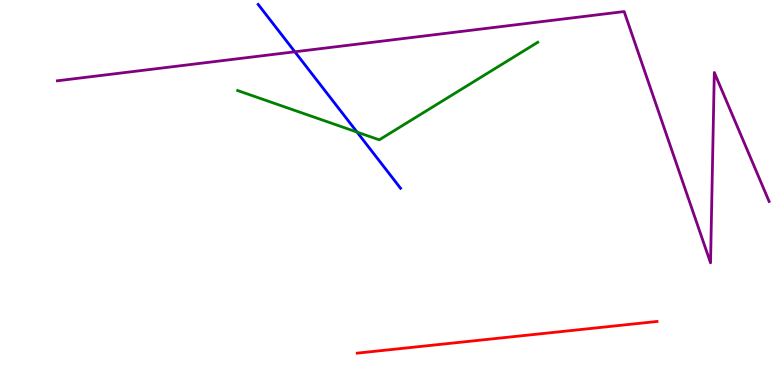[{'lines': ['blue', 'red'], 'intersections': []}, {'lines': ['green', 'red'], 'intersections': []}, {'lines': ['purple', 'red'], 'intersections': []}, {'lines': ['blue', 'green'], 'intersections': [{'x': 4.61, 'y': 6.57}]}, {'lines': ['blue', 'purple'], 'intersections': [{'x': 3.8, 'y': 8.66}]}, {'lines': ['green', 'purple'], 'intersections': []}]